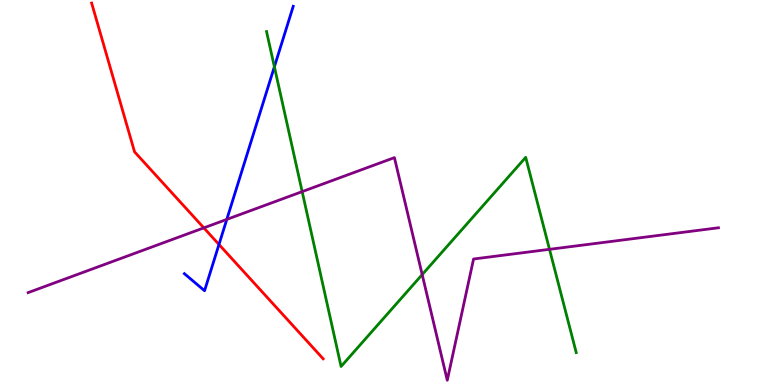[{'lines': ['blue', 'red'], 'intersections': [{'x': 2.83, 'y': 3.65}]}, {'lines': ['green', 'red'], 'intersections': []}, {'lines': ['purple', 'red'], 'intersections': [{'x': 2.63, 'y': 4.08}]}, {'lines': ['blue', 'green'], 'intersections': [{'x': 3.54, 'y': 8.27}]}, {'lines': ['blue', 'purple'], 'intersections': [{'x': 2.93, 'y': 4.3}]}, {'lines': ['green', 'purple'], 'intersections': [{'x': 3.9, 'y': 5.02}, {'x': 5.45, 'y': 2.87}, {'x': 7.09, 'y': 3.52}]}]